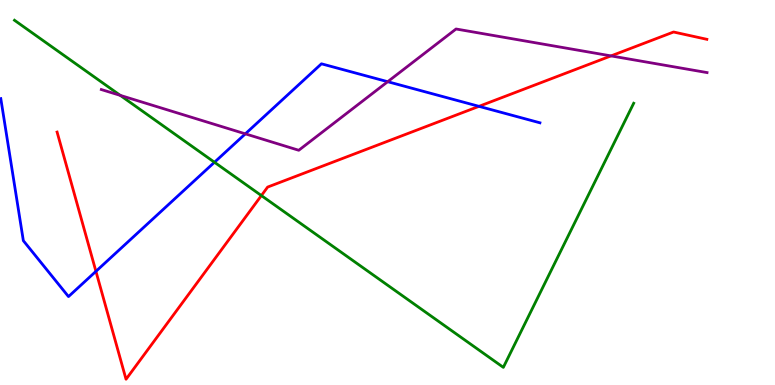[{'lines': ['blue', 'red'], 'intersections': [{'x': 1.24, 'y': 2.95}, {'x': 6.18, 'y': 7.24}]}, {'lines': ['green', 'red'], 'intersections': [{'x': 3.37, 'y': 4.92}]}, {'lines': ['purple', 'red'], 'intersections': [{'x': 7.88, 'y': 8.55}]}, {'lines': ['blue', 'green'], 'intersections': [{'x': 2.77, 'y': 5.79}]}, {'lines': ['blue', 'purple'], 'intersections': [{'x': 3.17, 'y': 6.52}, {'x': 5.0, 'y': 7.88}]}, {'lines': ['green', 'purple'], 'intersections': [{'x': 1.55, 'y': 7.52}]}]